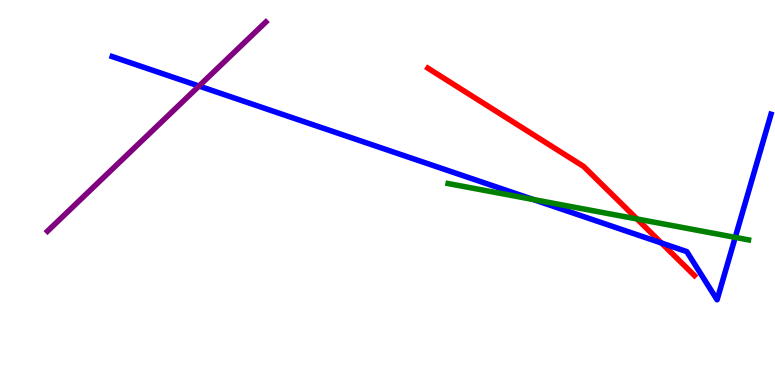[{'lines': ['blue', 'red'], 'intersections': [{'x': 8.53, 'y': 3.69}]}, {'lines': ['green', 'red'], 'intersections': [{'x': 8.22, 'y': 4.31}]}, {'lines': ['purple', 'red'], 'intersections': []}, {'lines': ['blue', 'green'], 'intersections': [{'x': 6.88, 'y': 4.82}, {'x': 9.49, 'y': 3.83}]}, {'lines': ['blue', 'purple'], 'intersections': [{'x': 2.57, 'y': 7.77}]}, {'lines': ['green', 'purple'], 'intersections': []}]